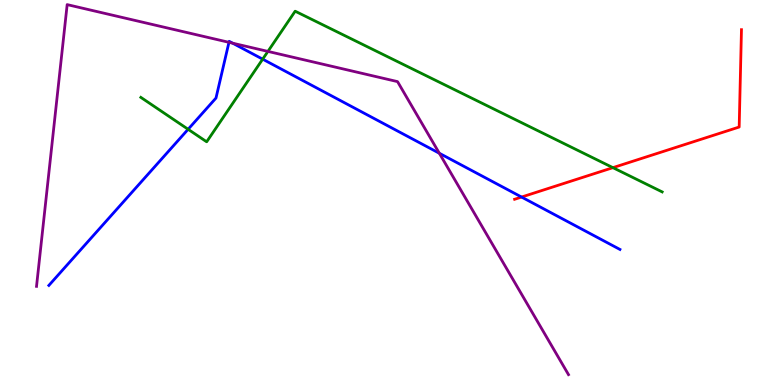[{'lines': ['blue', 'red'], 'intersections': [{'x': 6.73, 'y': 4.88}]}, {'lines': ['green', 'red'], 'intersections': [{'x': 7.91, 'y': 5.65}]}, {'lines': ['purple', 'red'], 'intersections': []}, {'lines': ['blue', 'green'], 'intersections': [{'x': 2.43, 'y': 6.64}, {'x': 3.39, 'y': 8.46}]}, {'lines': ['blue', 'purple'], 'intersections': [{'x': 2.95, 'y': 8.9}, {'x': 3.0, 'y': 8.88}, {'x': 5.67, 'y': 6.02}]}, {'lines': ['green', 'purple'], 'intersections': [{'x': 3.46, 'y': 8.66}]}]